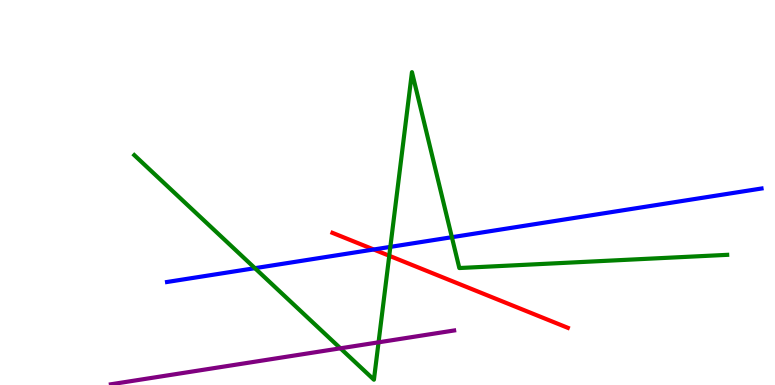[{'lines': ['blue', 'red'], 'intersections': [{'x': 4.82, 'y': 3.52}]}, {'lines': ['green', 'red'], 'intersections': [{'x': 5.02, 'y': 3.36}]}, {'lines': ['purple', 'red'], 'intersections': []}, {'lines': ['blue', 'green'], 'intersections': [{'x': 3.29, 'y': 3.03}, {'x': 5.04, 'y': 3.59}, {'x': 5.83, 'y': 3.84}]}, {'lines': ['blue', 'purple'], 'intersections': []}, {'lines': ['green', 'purple'], 'intersections': [{'x': 4.39, 'y': 0.953}, {'x': 4.88, 'y': 1.11}]}]